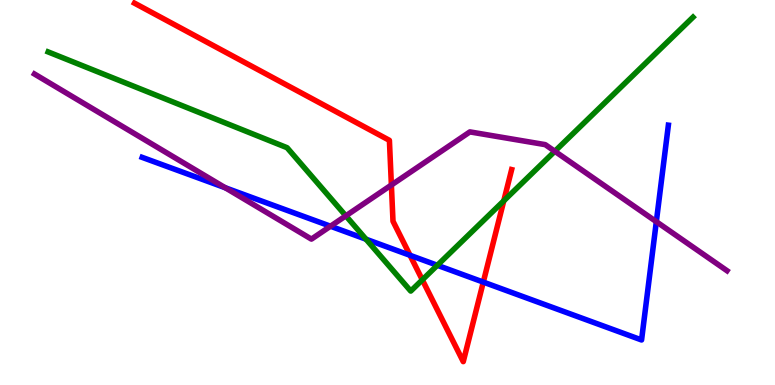[{'lines': ['blue', 'red'], 'intersections': [{'x': 5.29, 'y': 3.37}, {'x': 6.24, 'y': 2.67}]}, {'lines': ['green', 'red'], 'intersections': [{'x': 5.45, 'y': 2.73}, {'x': 6.5, 'y': 4.78}]}, {'lines': ['purple', 'red'], 'intersections': [{'x': 5.05, 'y': 5.19}]}, {'lines': ['blue', 'green'], 'intersections': [{'x': 4.72, 'y': 3.79}, {'x': 5.64, 'y': 3.11}]}, {'lines': ['blue', 'purple'], 'intersections': [{'x': 2.91, 'y': 5.12}, {'x': 4.26, 'y': 4.12}, {'x': 8.47, 'y': 4.24}]}, {'lines': ['green', 'purple'], 'intersections': [{'x': 4.46, 'y': 4.39}, {'x': 7.16, 'y': 6.07}]}]